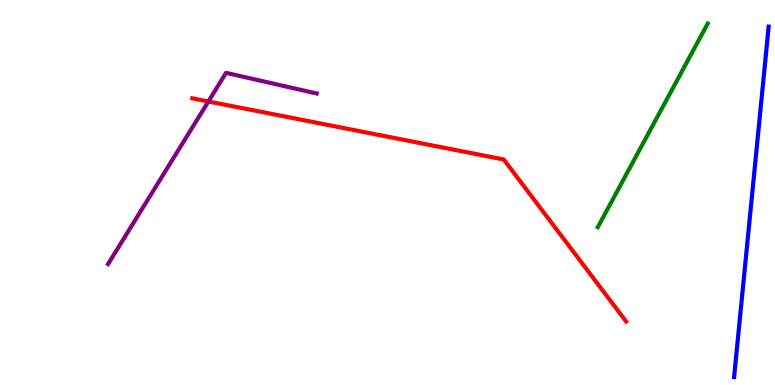[{'lines': ['blue', 'red'], 'intersections': []}, {'lines': ['green', 'red'], 'intersections': []}, {'lines': ['purple', 'red'], 'intersections': [{'x': 2.69, 'y': 7.36}]}, {'lines': ['blue', 'green'], 'intersections': []}, {'lines': ['blue', 'purple'], 'intersections': []}, {'lines': ['green', 'purple'], 'intersections': []}]